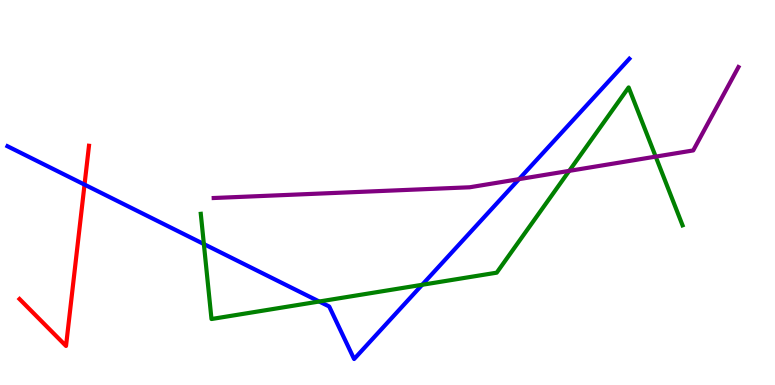[{'lines': ['blue', 'red'], 'intersections': [{'x': 1.09, 'y': 5.2}]}, {'lines': ['green', 'red'], 'intersections': []}, {'lines': ['purple', 'red'], 'intersections': []}, {'lines': ['blue', 'green'], 'intersections': [{'x': 2.63, 'y': 3.66}, {'x': 4.12, 'y': 2.17}, {'x': 5.45, 'y': 2.6}]}, {'lines': ['blue', 'purple'], 'intersections': [{'x': 6.7, 'y': 5.35}]}, {'lines': ['green', 'purple'], 'intersections': [{'x': 7.34, 'y': 5.56}, {'x': 8.46, 'y': 5.93}]}]